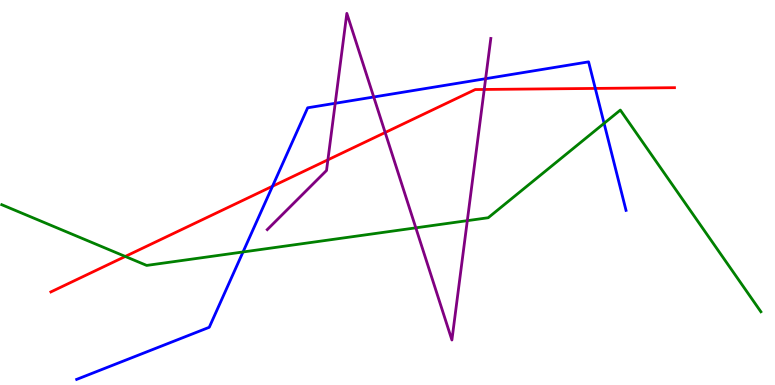[{'lines': ['blue', 'red'], 'intersections': [{'x': 3.52, 'y': 5.16}, {'x': 7.68, 'y': 7.7}]}, {'lines': ['green', 'red'], 'intersections': [{'x': 1.62, 'y': 3.34}]}, {'lines': ['purple', 'red'], 'intersections': [{'x': 4.23, 'y': 5.85}, {'x': 4.97, 'y': 6.56}, {'x': 6.25, 'y': 7.68}]}, {'lines': ['blue', 'green'], 'intersections': [{'x': 3.14, 'y': 3.46}, {'x': 7.79, 'y': 6.8}]}, {'lines': ['blue', 'purple'], 'intersections': [{'x': 4.33, 'y': 7.32}, {'x': 4.82, 'y': 7.48}, {'x': 6.27, 'y': 7.96}]}, {'lines': ['green', 'purple'], 'intersections': [{'x': 5.37, 'y': 4.08}, {'x': 6.03, 'y': 4.27}]}]